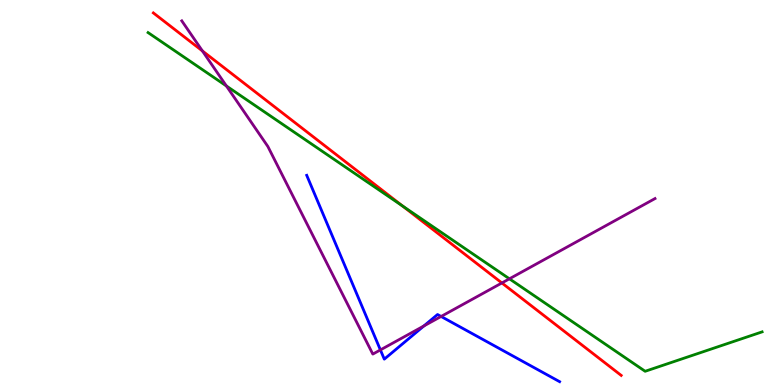[{'lines': ['blue', 'red'], 'intersections': []}, {'lines': ['green', 'red'], 'intersections': [{'x': 5.19, 'y': 4.65}]}, {'lines': ['purple', 'red'], 'intersections': [{'x': 2.61, 'y': 8.68}, {'x': 6.48, 'y': 2.65}]}, {'lines': ['blue', 'green'], 'intersections': []}, {'lines': ['blue', 'purple'], 'intersections': [{'x': 4.91, 'y': 0.911}, {'x': 5.47, 'y': 1.53}, {'x': 5.69, 'y': 1.78}]}, {'lines': ['green', 'purple'], 'intersections': [{'x': 2.92, 'y': 7.77}, {'x': 6.57, 'y': 2.76}]}]